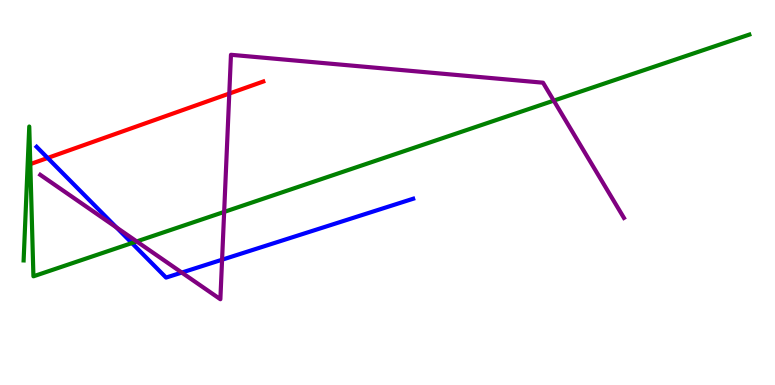[{'lines': ['blue', 'red'], 'intersections': [{'x': 0.615, 'y': 5.9}]}, {'lines': ['green', 'red'], 'intersections': [{'x': 0.391, 'y': 5.74}]}, {'lines': ['purple', 'red'], 'intersections': [{'x': 2.96, 'y': 7.57}]}, {'lines': ['blue', 'green'], 'intersections': [{'x': 1.7, 'y': 3.69}]}, {'lines': ['blue', 'purple'], 'intersections': [{'x': 1.5, 'y': 4.09}, {'x': 2.35, 'y': 2.92}, {'x': 2.87, 'y': 3.25}]}, {'lines': ['green', 'purple'], 'intersections': [{'x': 1.76, 'y': 3.73}, {'x': 2.89, 'y': 4.5}, {'x': 7.15, 'y': 7.39}]}]